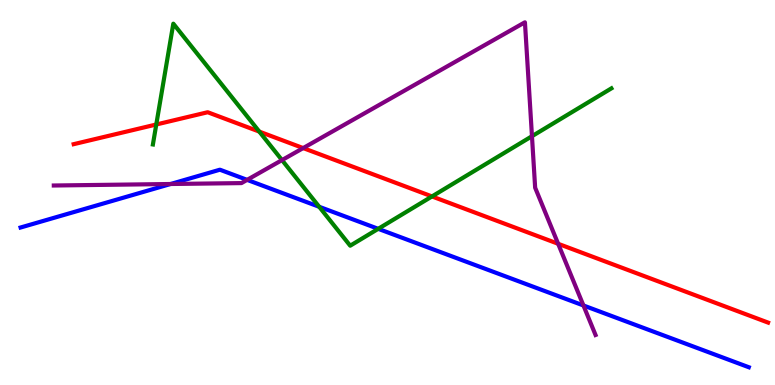[{'lines': ['blue', 'red'], 'intersections': []}, {'lines': ['green', 'red'], 'intersections': [{'x': 2.02, 'y': 6.77}, {'x': 3.35, 'y': 6.58}, {'x': 5.57, 'y': 4.9}]}, {'lines': ['purple', 'red'], 'intersections': [{'x': 3.91, 'y': 6.15}, {'x': 7.2, 'y': 3.67}]}, {'lines': ['blue', 'green'], 'intersections': [{'x': 4.12, 'y': 4.63}, {'x': 4.88, 'y': 4.06}]}, {'lines': ['blue', 'purple'], 'intersections': [{'x': 2.2, 'y': 5.22}, {'x': 3.19, 'y': 5.33}, {'x': 7.53, 'y': 2.07}]}, {'lines': ['green', 'purple'], 'intersections': [{'x': 3.64, 'y': 5.84}, {'x': 6.86, 'y': 6.46}]}]